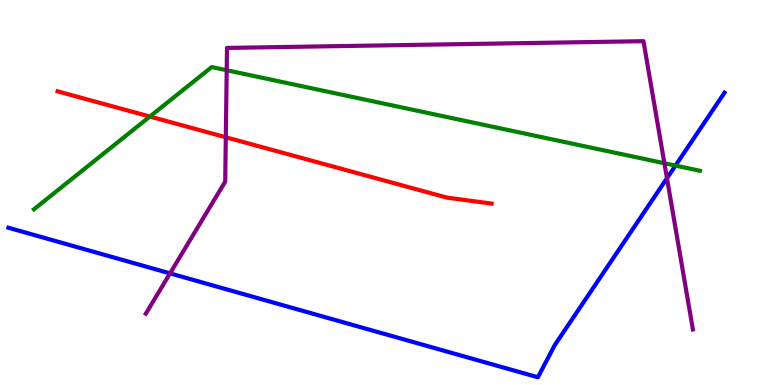[{'lines': ['blue', 'red'], 'intersections': []}, {'lines': ['green', 'red'], 'intersections': [{'x': 1.93, 'y': 6.97}]}, {'lines': ['purple', 'red'], 'intersections': [{'x': 2.91, 'y': 6.43}]}, {'lines': ['blue', 'green'], 'intersections': [{'x': 8.72, 'y': 5.7}]}, {'lines': ['blue', 'purple'], 'intersections': [{'x': 2.19, 'y': 2.9}, {'x': 8.61, 'y': 5.37}]}, {'lines': ['green', 'purple'], 'intersections': [{'x': 2.93, 'y': 8.18}, {'x': 8.57, 'y': 5.76}]}]